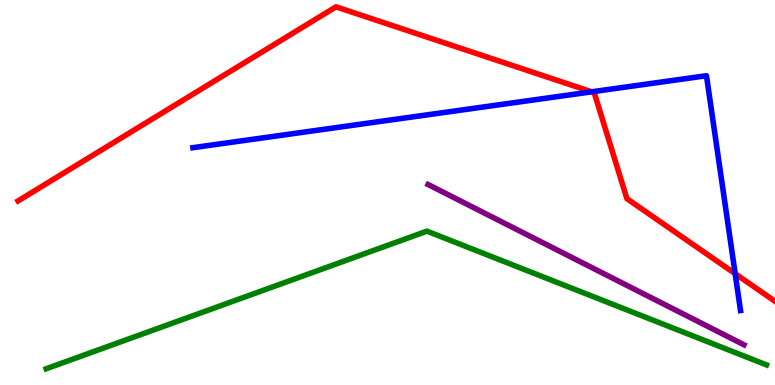[{'lines': ['blue', 'red'], 'intersections': [{'x': 7.63, 'y': 7.62}, {'x': 9.49, 'y': 2.89}]}, {'lines': ['green', 'red'], 'intersections': []}, {'lines': ['purple', 'red'], 'intersections': []}, {'lines': ['blue', 'green'], 'intersections': []}, {'lines': ['blue', 'purple'], 'intersections': []}, {'lines': ['green', 'purple'], 'intersections': []}]